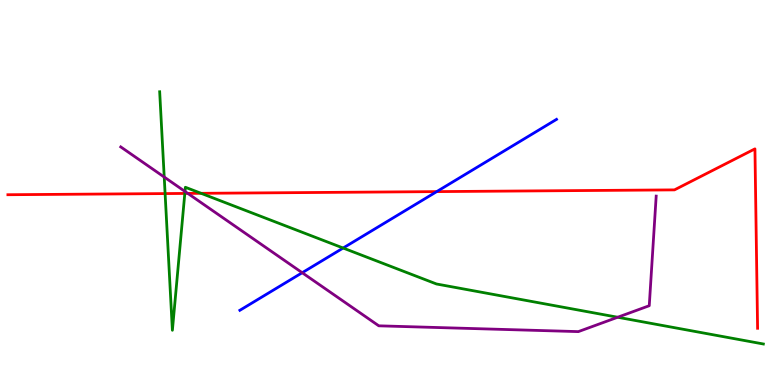[{'lines': ['blue', 'red'], 'intersections': [{'x': 5.64, 'y': 5.02}]}, {'lines': ['green', 'red'], 'intersections': [{'x': 2.13, 'y': 4.97}, {'x': 2.38, 'y': 4.98}, {'x': 2.59, 'y': 4.98}]}, {'lines': ['purple', 'red'], 'intersections': [{'x': 2.42, 'y': 4.98}]}, {'lines': ['blue', 'green'], 'intersections': [{'x': 4.43, 'y': 3.56}]}, {'lines': ['blue', 'purple'], 'intersections': [{'x': 3.9, 'y': 2.92}]}, {'lines': ['green', 'purple'], 'intersections': [{'x': 2.12, 'y': 5.4}, {'x': 2.39, 'y': 5.03}, {'x': 7.97, 'y': 1.76}]}]